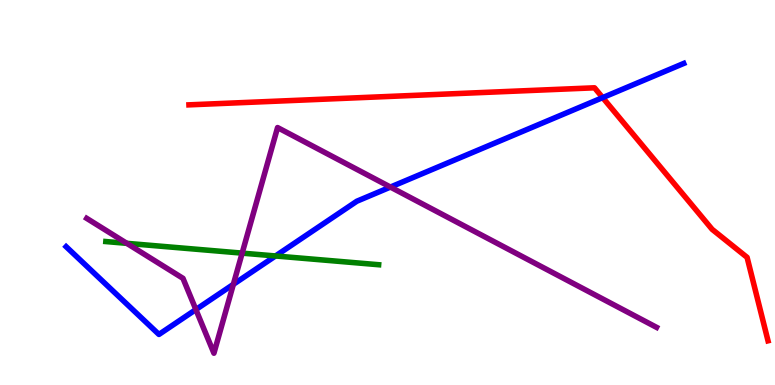[{'lines': ['blue', 'red'], 'intersections': [{'x': 7.78, 'y': 7.46}]}, {'lines': ['green', 'red'], 'intersections': []}, {'lines': ['purple', 'red'], 'intersections': []}, {'lines': ['blue', 'green'], 'intersections': [{'x': 3.56, 'y': 3.35}]}, {'lines': ['blue', 'purple'], 'intersections': [{'x': 2.53, 'y': 1.96}, {'x': 3.01, 'y': 2.61}, {'x': 5.04, 'y': 5.14}]}, {'lines': ['green', 'purple'], 'intersections': [{'x': 1.64, 'y': 3.68}, {'x': 3.12, 'y': 3.43}]}]